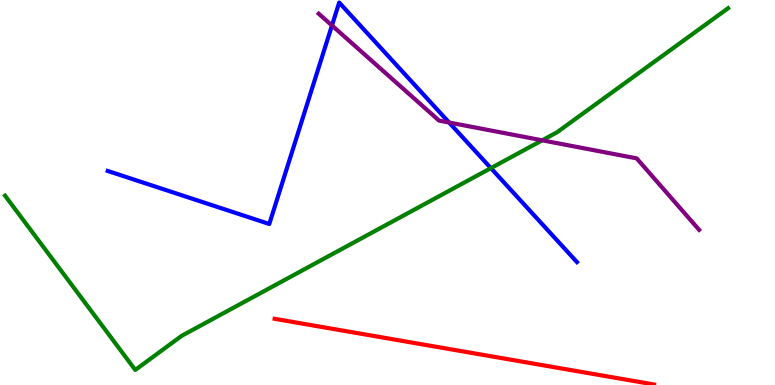[{'lines': ['blue', 'red'], 'intersections': []}, {'lines': ['green', 'red'], 'intersections': []}, {'lines': ['purple', 'red'], 'intersections': []}, {'lines': ['blue', 'green'], 'intersections': [{'x': 6.33, 'y': 5.63}]}, {'lines': ['blue', 'purple'], 'intersections': [{'x': 4.28, 'y': 9.34}, {'x': 5.79, 'y': 6.82}]}, {'lines': ['green', 'purple'], 'intersections': [{'x': 7.0, 'y': 6.36}]}]